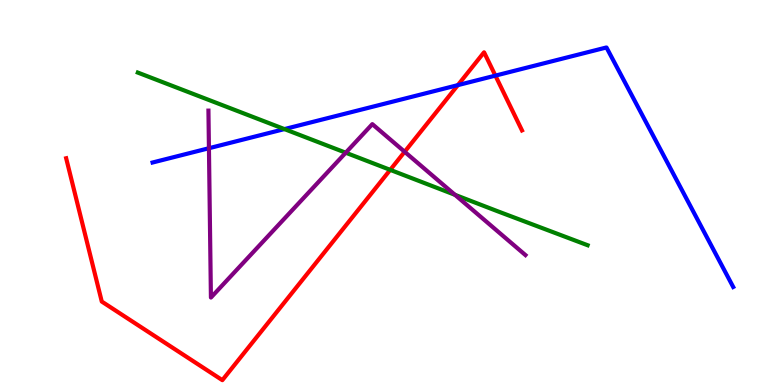[{'lines': ['blue', 'red'], 'intersections': [{'x': 5.91, 'y': 7.79}, {'x': 6.39, 'y': 8.04}]}, {'lines': ['green', 'red'], 'intersections': [{'x': 5.04, 'y': 5.59}]}, {'lines': ['purple', 'red'], 'intersections': [{'x': 5.22, 'y': 6.06}]}, {'lines': ['blue', 'green'], 'intersections': [{'x': 3.67, 'y': 6.65}]}, {'lines': ['blue', 'purple'], 'intersections': [{'x': 2.7, 'y': 6.15}]}, {'lines': ['green', 'purple'], 'intersections': [{'x': 4.46, 'y': 6.03}, {'x': 5.87, 'y': 4.94}]}]